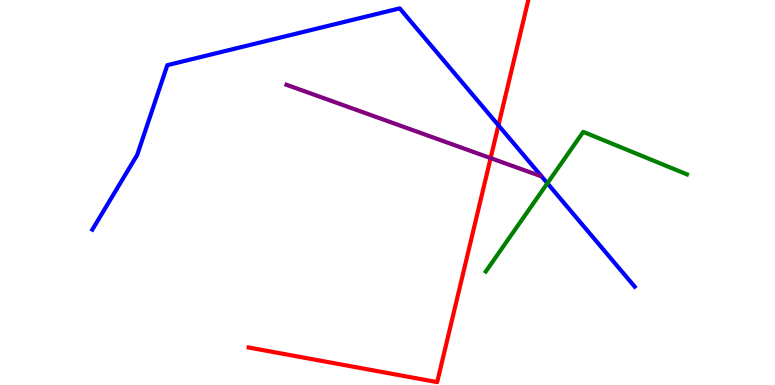[{'lines': ['blue', 'red'], 'intersections': [{'x': 6.43, 'y': 6.75}]}, {'lines': ['green', 'red'], 'intersections': []}, {'lines': ['purple', 'red'], 'intersections': [{'x': 6.33, 'y': 5.89}]}, {'lines': ['blue', 'green'], 'intersections': [{'x': 7.06, 'y': 5.24}]}, {'lines': ['blue', 'purple'], 'intersections': []}, {'lines': ['green', 'purple'], 'intersections': []}]